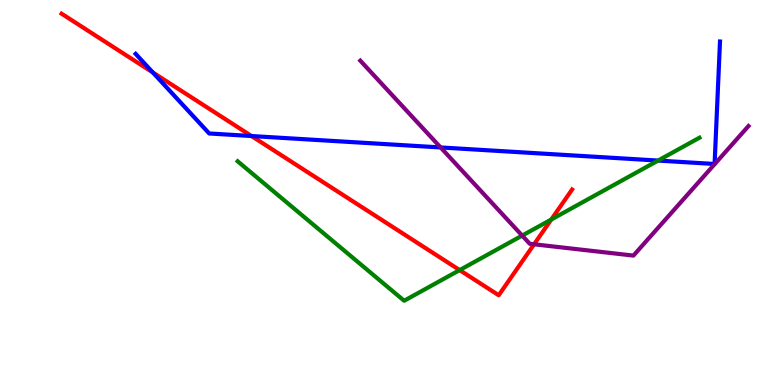[{'lines': ['blue', 'red'], 'intersections': [{'x': 1.97, 'y': 8.12}, {'x': 3.25, 'y': 6.47}]}, {'lines': ['green', 'red'], 'intersections': [{'x': 5.93, 'y': 2.98}, {'x': 7.11, 'y': 4.3}]}, {'lines': ['purple', 'red'], 'intersections': [{'x': 6.89, 'y': 3.65}]}, {'lines': ['blue', 'green'], 'intersections': [{'x': 8.49, 'y': 5.83}]}, {'lines': ['blue', 'purple'], 'intersections': [{'x': 5.69, 'y': 6.17}]}, {'lines': ['green', 'purple'], 'intersections': [{'x': 6.74, 'y': 3.88}]}]